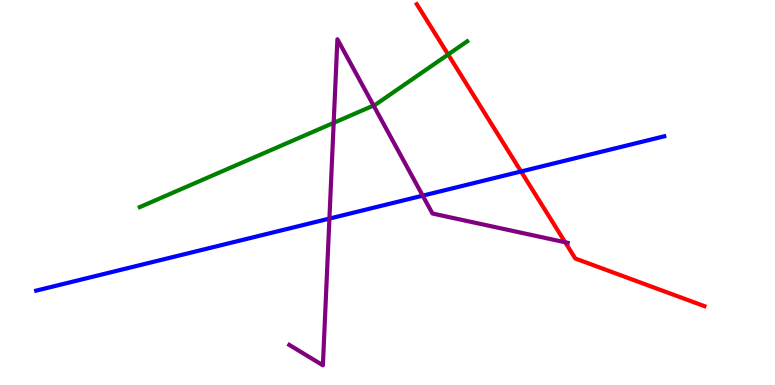[{'lines': ['blue', 'red'], 'intersections': [{'x': 6.72, 'y': 5.55}]}, {'lines': ['green', 'red'], 'intersections': [{'x': 5.78, 'y': 8.58}]}, {'lines': ['purple', 'red'], 'intersections': [{'x': 7.29, 'y': 3.71}]}, {'lines': ['blue', 'green'], 'intersections': []}, {'lines': ['blue', 'purple'], 'intersections': [{'x': 4.25, 'y': 4.32}, {'x': 5.45, 'y': 4.92}]}, {'lines': ['green', 'purple'], 'intersections': [{'x': 4.31, 'y': 6.81}, {'x': 4.82, 'y': 7.26}]}]